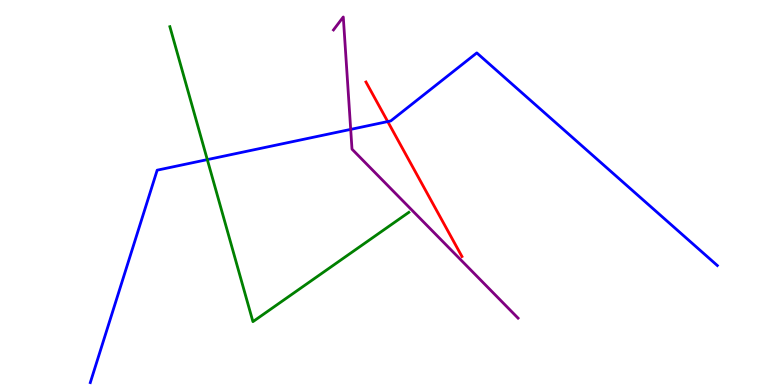[{'lines': ['blue', 'red'], 'intersections': [{'x': 5.0, 'y': 6.84}]}, {'lines': ['green', 'red'], 'intersections': []}, {'lines': ['purple', 'red'], 'intersections': []}, {'lines': ['blue', 'green'], 'intersections': [{'x': 2.67, 'y': 5.85}]}, {'lines': ['blue', 'purple'], 'intersections': [{'x': 4.53, 'y': 6.64}]}, {'lines': ['green', 'purple'], 'intersections': []}]